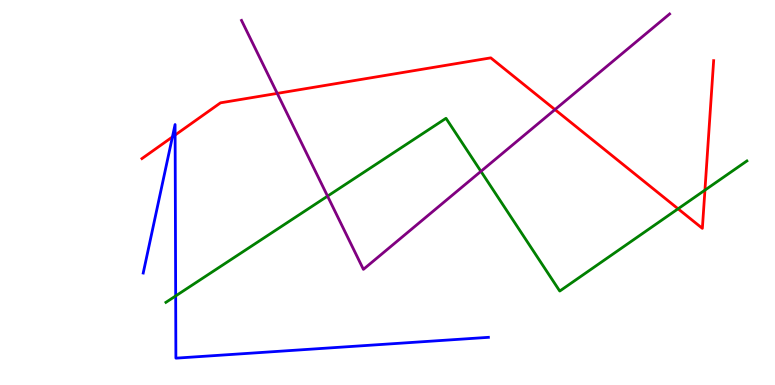[{'lines': ['blue', 'red'], 'intersections': [{'x': 2.22, 'y': 6.44}, {'x': 2.26, 'y': 6.49}]}, {'lines': ['green', 'red'], 'intersections': [{'x': 8.75, 'y': 4.58}, {'x': 9.1, 'y': 5.06}]}, {'lines': ['purple', 'red'], 'intersections': [{'x': 3.58, 'y': 7.57}, {'x': 7.16, 'y': 7.15}]}, {'lines': ['blue', 'green'], 'intersections': [{'x': 2.27, 'y': 2.31}]}, {'lines': ['blue', 'purple'], 'intersections': []}, {'lines': ['green', 'purple'], 'intersections': [{'x': 4.23, 'y': 4.91}, {'x': 6.21, 'y': 5.55}]}]